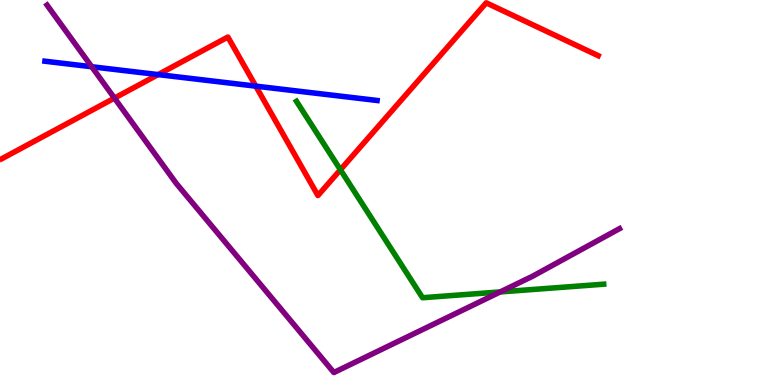[{'lines': ['blue', 'red'], 'intersections': [{'x': 2.04, 'y': 8.06}, {'x': 3.3, 'y': 7.76}]}, {'lines': ['green', 'red'], 'intersections': [{'x': 4.39, 'y': 5.59}]}, {'lines': ['purple', 'red'], 'intersections': [{'x': 1.48, 'y': 7.45}]}, {'lines': ['blue', 'green'], 'intersections': []}, {'lines': ['blue', 'purple'], 'intersections': [{'x': 1.18, 'y': 8.27}]}, {'lines': ['green', 'purple'], 'intersections': [{'x': 6.45, 'y': 2.42}]}]